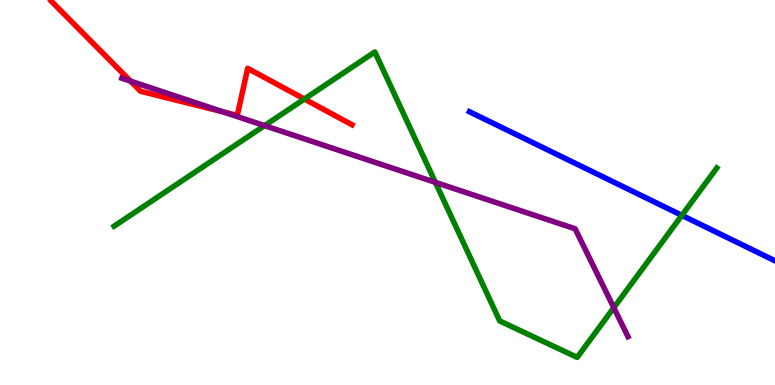[{'lines': ['blue', 'red'], 'intersections': []}, {'lines': ['green', 'red'], 'intersections': [{'x': 3.93, 'y': 7.43}]}, {'lines': ['purple', 'red'], 'intersections': [{'x': 1.68, 'y': 7.89}, {'x': 2.88, 'y': 7.09}]}, {'lines': ['blue', 'green'], 'intersections': [{'x': 8.8, 'y': 4.41}]}, {'lines': ['blue', 'purple'], 'intersections': []}, {'lines': ['green', 'purple'], 'intersections': [{'x': 3.41, 'y': 6.74}, {'x': 5.62, 'y': 5.26}, {'x': 7.92, 'y': 2.01}]}]